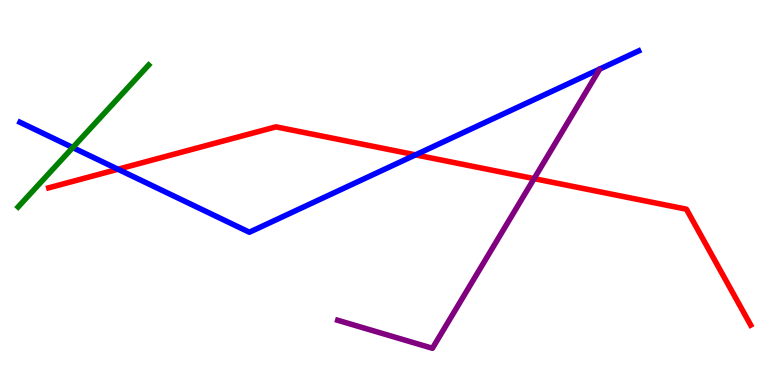[{'lines': ['blue', 'red'], 'intersections': [{'x': 1.52, 'y': 5.6}, {'x': 5.36, 'y': 5.98}]}, {'lines': ['green', 'red'], 'intersections': []}, {'lines': ['purple', 'red'], 'intersections': [{'x': 6.89, 'y': 5.36}]}, {'lines': ['blue', 'green'], 'intersections': [{'x': 0.939, 'y': 6.17}]}, {'lines': ['blue', 'purple'], 'intersections': []}, {'lines': ['green', 'purple'], 'intersections': []}]